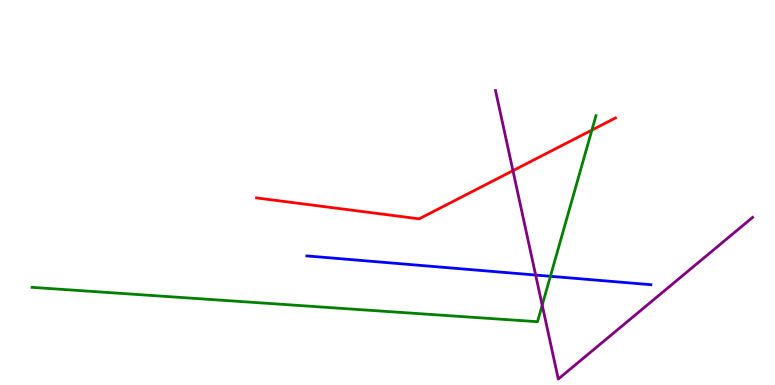[{'lines': ['blue', 'red'], 'intersections': []}, {'lines': ['green', 'red'], 'intersections': [{'x': 7.64, 'y': 6.62}]}, {'lines': ['purple', 'red'], 'intersections': [{'x': 6.62, 'y': 5.57}]}, {'lines': ['blue', 'green'], 'intersections': [{'x': 7.1, 'y': 2.82}]}, {'lines': ['blue', 'purple'], 'intersections': [{'x': 6.91, 'y': 2.86}]}, {'lines': ['green', 'purple'], 'intersections': [{'x': 7.0, 'y': 2.07}]}]